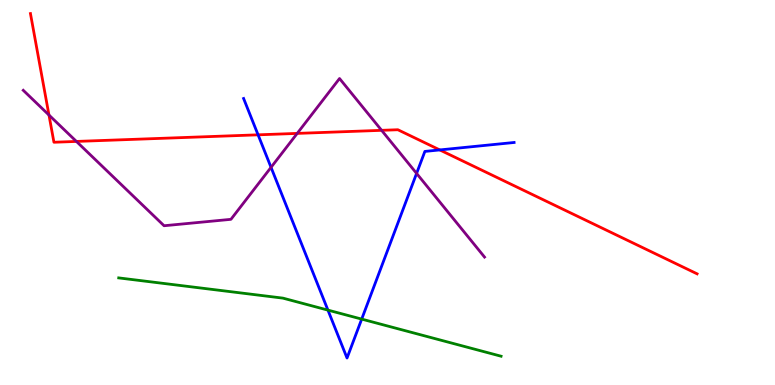[{'lines': ['blue', 'red'], 'intersections': [{'x': 3.33, 'y': 6.5}, {'x': 5.67, 'y': 6.11}]}, {'lines': ['green', 'red'], 'intersections': []}, {'lines': ['purple', 'red'], 'intersections': [{'x': 0.632, 'y': 7.01}, {'x': 0.986, 'y': 6.33}, {'x': 3.83, 'y': 6.54}, {'x': 4.92, 'y': 6.61}]}, {'lines': ['blue', 'green'], 'intersections': [{'x': 4.23, 'y': 1.95}, {'x': 4.67, 'y': 1.71}]}, {'lines': ['blue', 'purple'], 'intersections': [{'x': 3.5, 'y': 5.65}, {'x': 5.38, 'y': 5.5}]}, {'lines': ['green', 'purple'], 'intersections': []}]